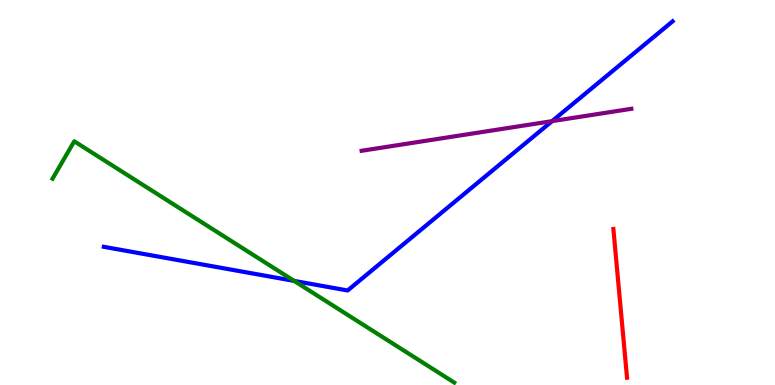[{'lines': ['blue', 'red'], 'intersections': []}, {'lines': ['green', 'red'], 'intersections': []}, {'lines': ['purple', 'red'], 'intersections': []}, {'lines': ['blue', 'green'], 'intersections': [{'x': 3.8, 'y': 2.7}]}, {'lines': ['blue', 'purple'], 'intersections': [{'x': 7.12, 'y': 6.85}]}, {'lines': ['green', 'purple'], 'intersections': []}]